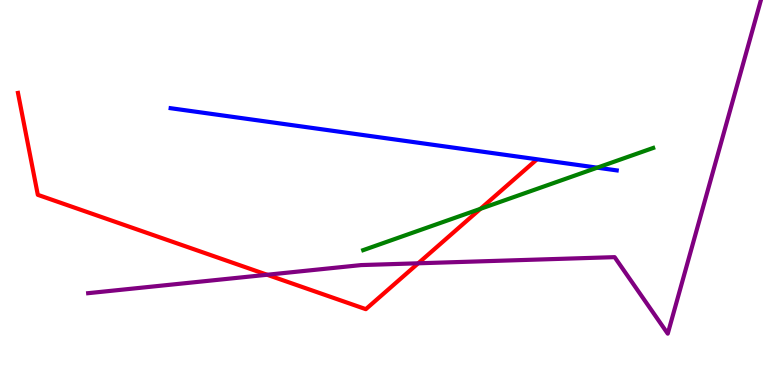[{'lines': ['blue', 'red'], 'intersections': []}, {'lines': ['green', 'red'], 'intersections': [{'x': 6.2, 'y': 4.58}]}, {'lines': ['purple', 'red'], 'intersections': [{'x': 3.45, 'y': 2.86}, {'x': 5.4, 'y': 3.16}]}, {'lines': ['blue', 'green'], 'intersections': [{'x': 7.71, 'y': 5.64}]}, {'lines': ['blue', 'purple'], 'intersections': []}, {'lines': ['green', 'purple'], 'intersections': []}]